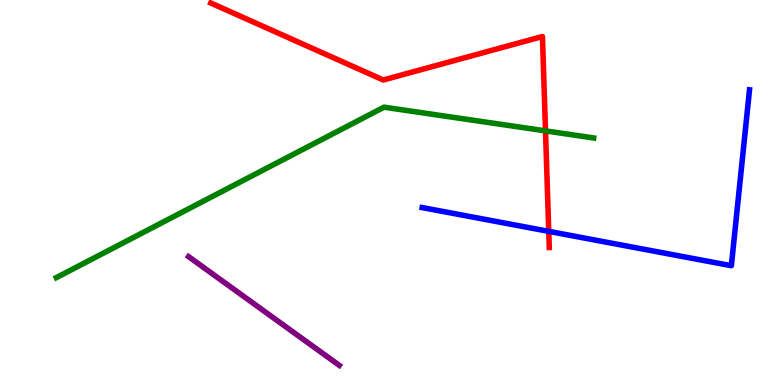[{'lines': ['blue', 'red'], 'intersections': [{'x': 7.08, 'y': 3.99}]}, {'lines': ['green', 'red'], 'intersections': [{'x': 7.04, 'y': 6.6}]}, {'lines': ['purple', 'red'], 'intersections': []}, {'lines': ['blue', 'green'], 'intersections': []}, {'lines': ['blue', 'purple'], 'intersections': []}, {'lines': ['green', 'purple'], 'intersections': []}]